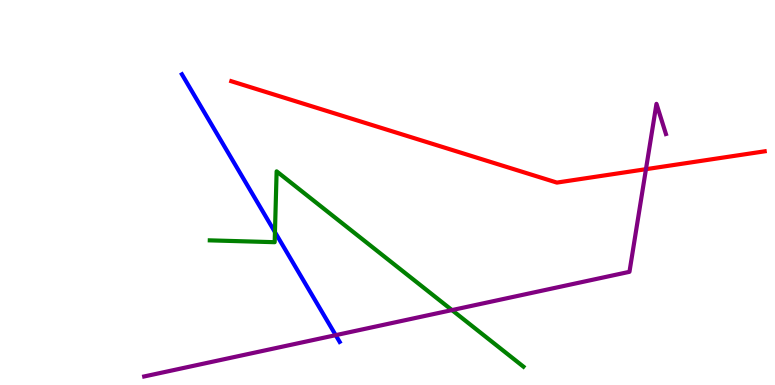[{'lines': ['blue', 'red'], 'intersections': []}, {'lines': ['green', 'red'], 'intersections': []}, {'lines': ['purple', 'red'], 'intersections': [{'x': 8.33, 'y': 5.61}]}, {'lines': ['blue', 'green'], 'intersections': [{'x': 3.55, 'y': 3.97}]}, {'lines': ['blue', 'purple'], 'intersections': [{'x': 4.33, 'y': 1.29}]}, {'lines': ['green', 'purple'], 'intersections': [{'x': 5.83, 'y': 1.95}]}]